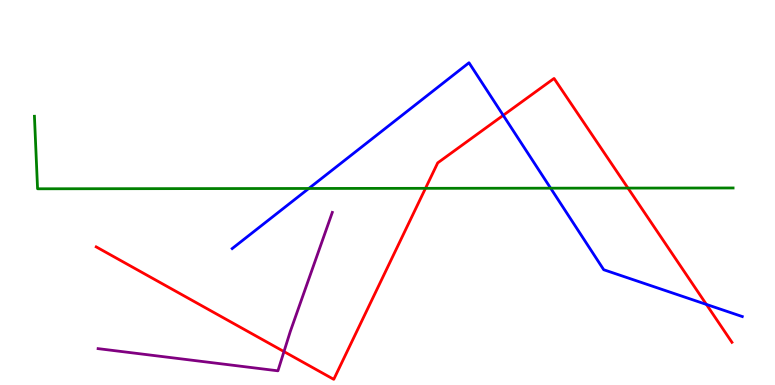[{'lines': ['blue', 'red'], 'intersections': [{'x': 6.49, 'y': 7.0}, {'x': 9.11, 'y': 2.09}]}, {'lines': ['green', 'red'], 'intersections': [{'x': 5.49, 'y': 5.11}, {'x': 8.1, 'y': 5.11}]}, {'lines': ['purple', 'red'], 'intersections': [{'x': 3.66, 'y': 0.868}]}, {'lines': ['blue', 'green'], 'intersections': [{'x': 3.98, 'y': 5.1}, {'x': 7.1, 'y': 5.11}]}, {'lines': ['blue', 'purple'], 'intersections': []}, {'lines': ['green', 'purple'], 'intersections': []}]